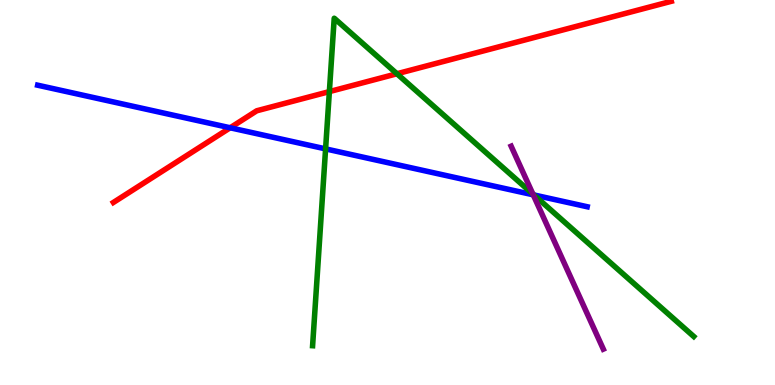[{'lines': ['blue', 'red'], 'intersections': [{'x': 2.97, 'y': 6.68}]}, {'lines': ['green', 'red'], 'intersections': [{'x': 4.25, 'y': 7.62}, {'x': 5.12, 'y': 8.08}]}, {'lines': ['purple', 'red'], 'intersections': []}, {'lines': ['blue', 'green'], 'intersections': [{'x': 4.2, 'y': 6.13}, {'x': 6.89, 'y': 4.94}]}, {'lines': ['blue', 'purple'], 'intersections': [{'x': 6.88, 'y': 4.94}]}, {'lines': ['green', 'purple'], 'intersections': [{'x': 6.88, 'y': 4.96}]}]